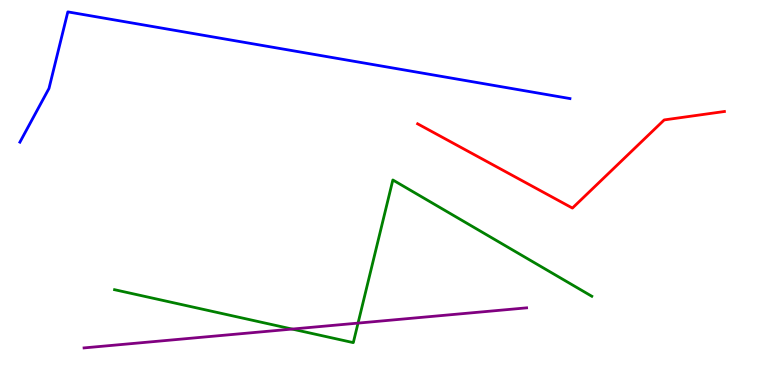[{'lines': ['blue', 'red'], 'intersections': []}, {'lines': ['green', 'red'], 'intersections': []}, {'lines': ['purple', 'red'], 'intersections': []}, {'lines': ['blue', 'green'], 'intersections': []}, {'lines': ['blue', 'purple'], 'intersections': []}, {'lines': ['green', 'purple'], 'intersections': [{'x': 3.77, 'y': 1.45}, {'x': 4.62, 'y': 1.61}]}]